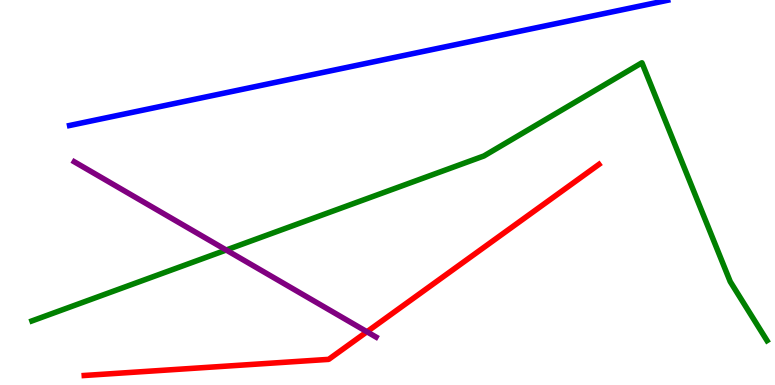[{'lines': ['blue', 'red'], 'intersections': []}, {'lines': ['green', 'red'], 'intersections': []}, {'lines': ['purple', 'red'], 'intersections': [{'x': 4.73, 'y': 1.38}]}, {'lines': ['blue', 'green'], 'intersections': []}, {'lines': ['blue', 'purple'], 'intersections': []}, {'lines': ['green', 'purple'], 'intersections': [{'x': 2.92, 'y': 3.51}]}]